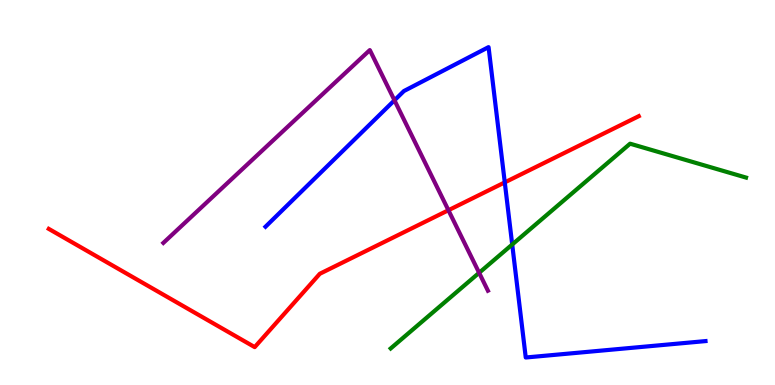[{'lines': ['blue', 'red'], 'intersections': [{'x': 6.51, 'y': 5.26}]}, {'lines': ['green', 'red'], 'intersections': []}, {'lines': ['purple', 'red'], 'intersections': [{'x': 5.79, 'y': 4.54}]}, {'lines': ['blue', 'green'], 'intersections': [{'x': 6.61, 'y': 3.65}]}, {'lines': ['blue', 'purple'], 'intersections': [{'x': 5.09, 'y': 7.39}]}, {'lines': ['green', 'purple'], 'intersections': [{'x': 6.18, 'y': 2.91}]}]